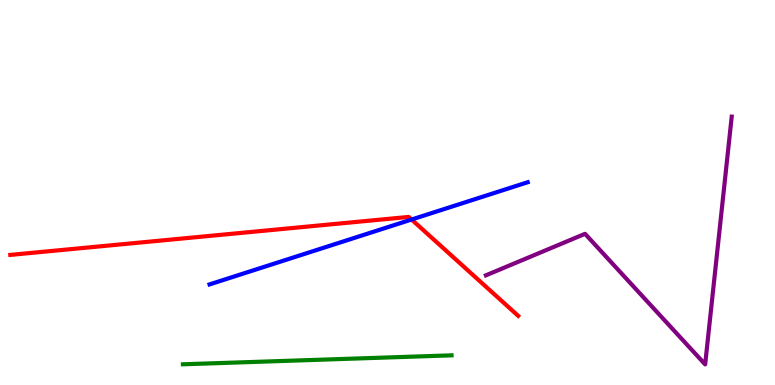[{'lines': ['blue', 'red'], 'intersections': [{'x': 5.31, 'y': 4.3}]}, {'lines': ['green', 'red'], 'intersections': []}, {'lines': ['purple', 'red'], 'intersections': []}, {'lines': ['blue', 'green'], 'intersections': []}, {'lines': ['blue', 'purple'], 'intersections': []}, {'lines': ['green', 'purple'], 'intersections': []}]